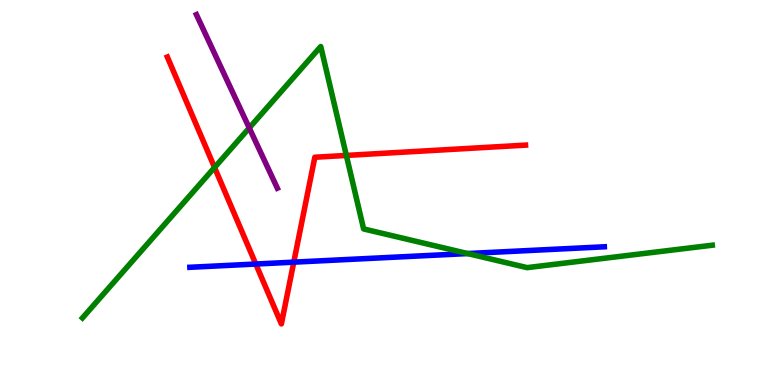[{'lines': ['blue', 'red'], 'intersections': [{'x': 3.3, 'y': 3.14}, {'x': 3.79, 'y': 3.19}]}, {'lines': ['green', 'red'], 'intersections': [{'x': 2.77, 'y': 5.65}, {'x': 4.47, 'y': 5.96}]}, {'lines': ['purple', 'red'], 'intersections': []}, {'lines': ['blue', 'green'], 'intersections': [{'x': 6.03, 'y': 3.41}]}, {'lines': ['blue', 'purple'], 'intersections': []}, {'lines': ['green', 'purple'], 'intersections': [{'x': 3.22, 'y': 6.68}]}]